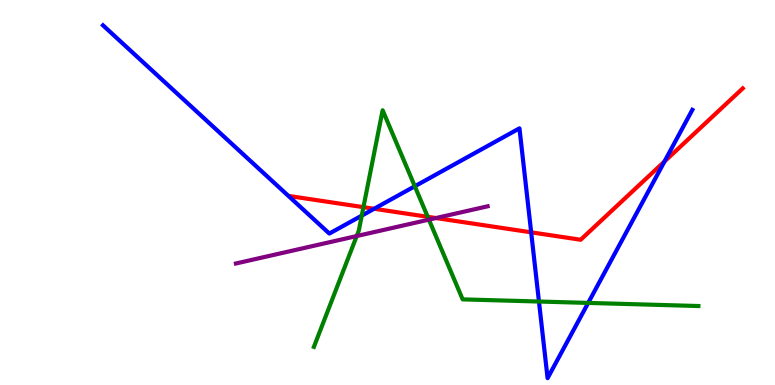[{'lines': ['blue', 'red'], 'intersections': [{'x': 4.83, 'y': 4.58}, {'x': 6.85, 'y': 3.97}, {'x': 8.57, 'y': 5.81}]}, {'lines': ['green', 'red'], 'intersections': [{'x': 4.69, 'y': 4.62}, {'x': 5.52, 'y': 4.37}]}, {'lines': ['purple', 'red'], 'intersections': [{'x': 5.63, 'y': 4.34}]}, {'lines': ['blue', 'green'], 'intersections': [{'x': 4.67, 'y': 4.4}, {'x': 5.35, 'y': 5.16}, {'x': 6.95, 'y': 2.17}, {'x': 7.59, 'y': 2.13}]}, {'lines': ['blue', 'purple'], 'intersections': []}, {'lines': ['green', 'purple'], 'intersections': [{'x': 4.6, 'y': 3.87}, {'x': 5.53, 'y': 4.3}]}]